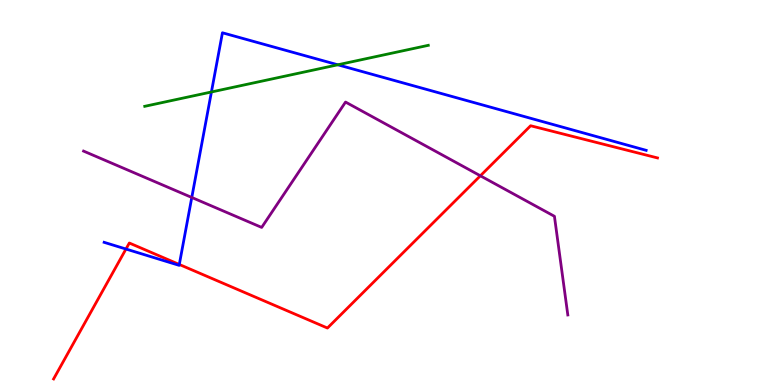[{'lines': ['blue', 'red'], 'intersections': [{'x': 1.63, 'y': 3.53}, {'x': 2.31, 'y': 3.13}]}, {'lines': ['green', 'red'], 'intersections': []}, {'lines': ['purple', 'red'], 'intersections': [{'x': 6.2, 'y': 5.43}]}, {'lines': ['blue', 'green'], 'intersections': [{'x': 2.73, 'y': 7.61}, {'x': 4.36, 'y': 8.32}]}, {'lines': ['blue', 'purple'], 'intersections': [{'x': 2.47, 'y': 4.87}]}, {'lines': ['green', 'purple'], 'intersections': []}]